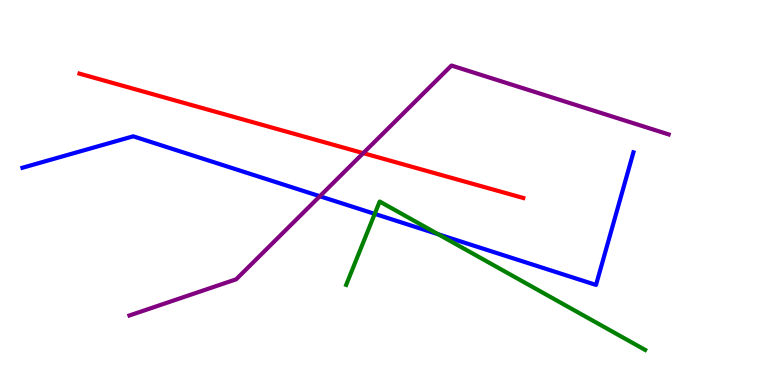[{'lines': ['blue', 'red'], 'intersections': []}, {'lines': ['green', 'red'], 'intersections': []}, {'lines': ['purple', 'red'], 'intersections': [{'x': 4.69, 'y': 6.02}]}, {'lines': ['blue', 'green'], 'intersections': [{'x': 4.84, 'y': 4.45}, {'x': 5.65, 'y': 3.92}]}, {'lines': ['blue', 'purple'], 'intersections': [{'x': 4.13, 'y': 4.9}]}, {'lines': ['green', 'purple'], 'intersections': []}]